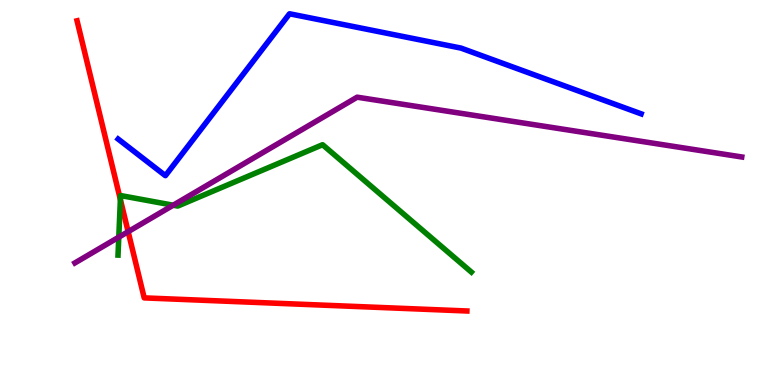[{'lines': ['blue', 'red'], 'intersections': []}, {'lines': ['green', 'red'], 'intersections': [{'x': 1.55, 'y': 4.82}]}, {'lines': ['purple', 'red'], 'intersections': [{'x': 1.65, 'y': 3.98}]}, {'lines': ['blue', 'green'], 'intersections': []}, {'lines': ['blue', 'purple'], 'intersections': []}, {'lines': ['green', 'purple'], 'intersections': [{'x': 1.53, 'y': 3.84}, {'x': 2.23, 'y': 4.67}]}]